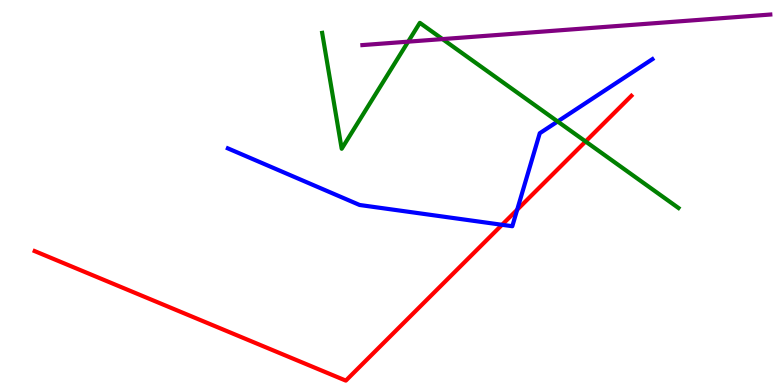[{'lines': ['blue', 'red'], 'intersections': [{'x': 6.48, 'y': 4.16}, {'x': 6.67, 'y': 4.55}]}, {'lines': ['green', 'red'], 'intersections': [{'x': 7.56, 'y': 6.33}]}, {'lines': ['purple', 'red'], 'intersections': []}, {'lines': ['blue', 'green'], 'intersections': [{'x': 7.2, 'y': 6.84}]}, {'lines': ['blue', 'purple'], 'intersections': []}, {'lines': ['green', 'purple'], 'intersections': [{'x': 5.27, 'y': 8.92}, {'x': 5.71, 'y': 8.98}]}]